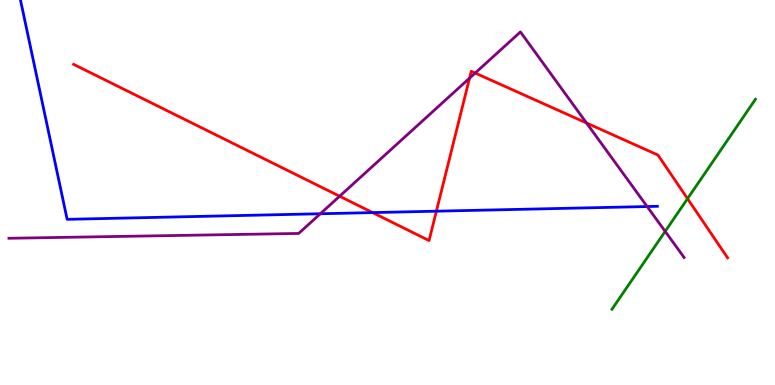[{'lines': ['blue', 'red'], 'intersections': [{'x': 4.81, 'y': 4.48}, {'x': 5.63, 'y': 4.51}]}, {'lines': ['green', 'red'], 'intersections': [{'x': 8.87, 'y': 4.84}]}, {'lines': ['purple', 'red'], 'intersections': [{'x': 4.38, 'y': 4.9}, {'x': 6.06, 'y': 7.97}, {'x': 6.13, 'y': 8.1}, {'x': 7.57, 'y': 6.81}]}, {'lines': ['blue', 'green'], 'intersections': []}, {'lines': ['blue', 'purple'], 'intersections': [{'x': 4.13, 'y': 4.45}, {'x': 8.35, 'y': 4.64}]}, {'lines': ['green', 'purple'], 'intersections': [{'x': 8.58, 'y': 3.99}]}]